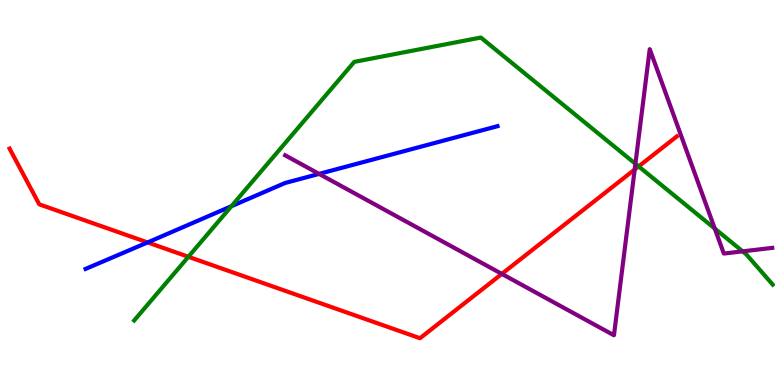[{'lines': ['blue', 'red'], 'intersections': [{'x': 1.9, 'y': 3.7}]}, {'lines': ['green', 'red'], 'intersections': [{'x': 2.43, 'y': 3.33}, {'x': 8.24, 'y': 5.68}]}, {'lines': ['purple', 'red'], 'intersections': [{'x': 6.48, 'y': 2.89}, {'x': 8.19, 'y': 5.6}]}, {'lines': ['blue', 'green'], 'intersections': [{'x': 2.99, 'y': 4.64}]}, {'lines': ['blue', 'purple'], 'intersections': [{'x': 4.12, 'y': 5.48}]}, {'lines': ['green', 'purple'], 'intersections': [{'x': 8.2, 'y': 5.75}, {'x': 9.22, 'y': 4.06}, {'x': 9.58, 'y': 3.47}]}]